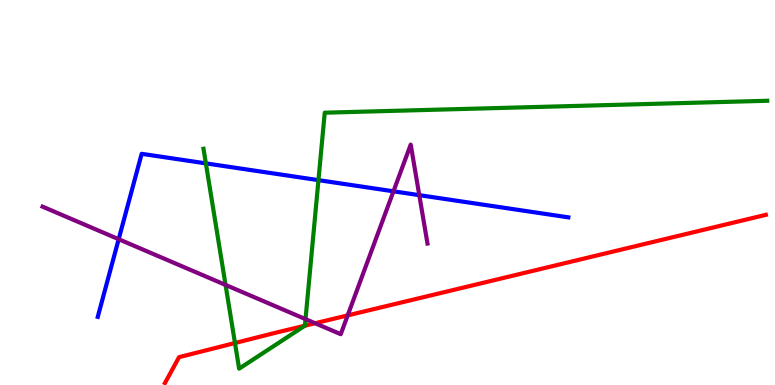[{'lines': ['blue', 'red'], 'intersections': []}, {'lines': ['green', 'red'], 'intersections': [{'x': 3.03, 'y': 1.09}, {'x': 3.93, 'y': 1.54}]}, {'lines': ['purple', 'red'], 'intersections': [{'x': 4.07, 'y': 1.6}, {'x': 4.49, 'y': 1.81}]}, {'lines': ['blue', 'green'], 'intersections': [{'x': 2.66, 'y': 5.76}, {'x': 4.11, 'y': 5.32}]}, {'lines': ['blue', 'purple'], 'intersections': [{'x': 1.53, 'y': 3.79}, {'x': 5.08, 'y': 5.03}, {'x': 5.41, 'y': 4.93}]}, {'lines': ['green', 'purple'], 'intersections': [{'x': 2.91, 'y': 2.6}, {'x': 3.94, 'y': 1.71}]}]